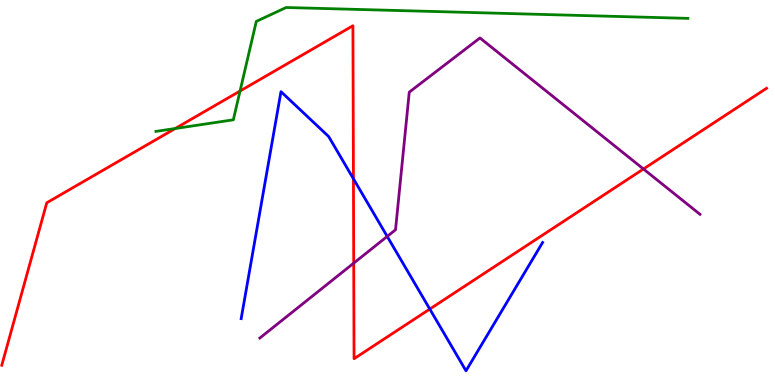[{'lines': ['blue', 'red'], 'intersections': [{'x': 4.56, 'y': 5.36}, {'x': 5.55, 'y': 1.97}]}, {'lines': ['green', 'red'], 'intersections': [{'x': 2.26, 'y': 6.66}, {'x': 3.1, 'y': 7.64}]}, {'lines': ['purple', 'red'], 'intersections': [{'x': 4.56, 'y': 3.17}, {'x': 8.3, 'y': 5.61}]}, {'lines': ['blue', 'green'], 'intersections': []}, {'lines': ['blue', 'purple'], 'intersections': [{'x': 5.0, 'y': 3.86}]}, {'lines': ['green', 'purple'], 'intersections': []}]